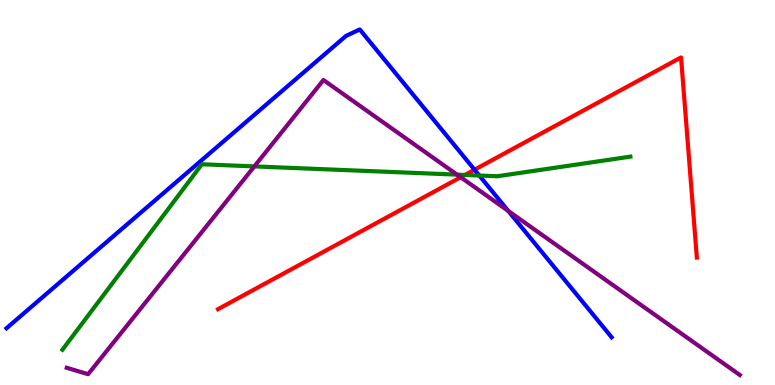[{'lines': ['blue', 'red'], 'intersections': [{'x': 6.12, 'y': 5.59}]}, {'lines': ['green', 'red'], 'intersections': [{'x': 6.0, 'y': 5.46}]}, {'lines': ['purple', 'red'], 'intersections': [{'x': 5.94, 'y': 5.4}]}, {'lines': ['blue', 'green'], 'intersections': [{'x': 6.18, 'y': 5.44}]}, {'lines': ['blue', 'purple'], 'intersections': [{'x': 6.56, 'y': 4.52}]}, {'lines': ['green', 'purple'], 'intersections': [{'x': 3.28, 'y': 5.68}, {'x': 5.9, 'y': 5.46}]}]